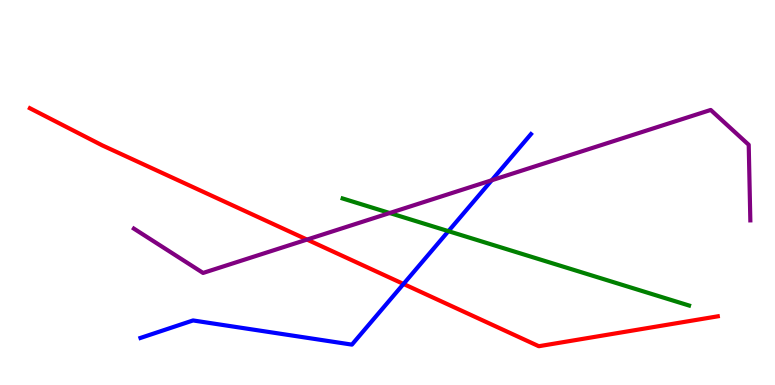[{'lines': ['blue', 'red'], 'intersections': [{'x': 5.21, 'y': 2.62}]}, {'lines': ['green', 'red'], 'intersections': []}, {'lines': ['purple', 'red'], 'intersections': [{'x': 3.96, 'y': 3.78}]}, {'lines': ['blue', 'green'], 'intersections': [{'x': 5.79, 'y': 4.0}]}, {'lines': ['blue', 'purple'], 'intersections': [{'x': 6.34, 'y': 5.32}]}, {'lines': ['green', 'purple'], 'intersections': [{'x': 5.03, 'y': 4.47}]}]